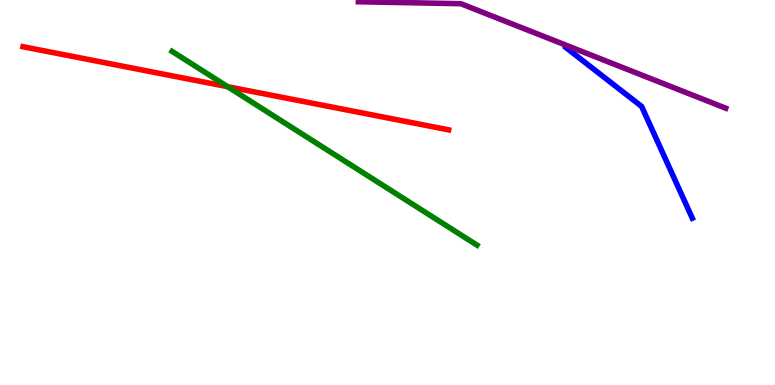[{'lines': ['blue', 'red'], 'intersections': []}, {'lines': ['green', 'red'], 'intersections': [{'x': 2.94, 'y': 7.75}]}, {'lines': ['purple', 'red'], 'intersections': []}, {'lines': ['blue', 'green'], 'intersections': []}, {'lines': ['blue', 'purple'], 'intersections': []}, {'lines': ['green', 'purple'], 'intersections': []}]